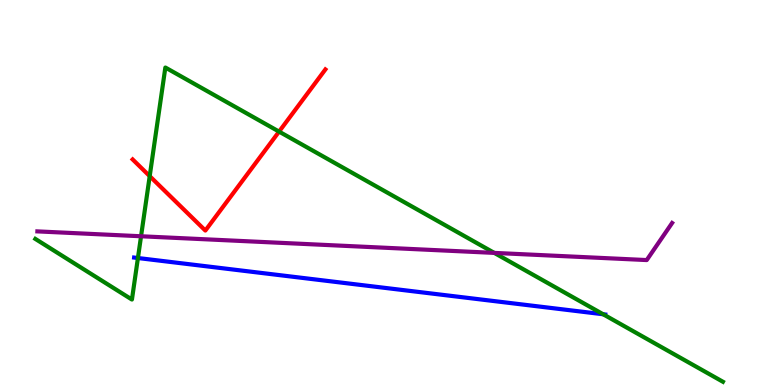[{'lines': ['blue', 'red'], 'intersections': []}, {'lines': ['green', 'red'], 'intersections': [{'x': 1.93, 'y': 5.43}, {'x': 3.6, 'y': 6.58}]}, {'lines': ['purple', 'red'], 'intersections': []}, {'lines': ['blue', 'green'], 'intersections': [{'x': 1.78, 'y': 3.3}, {'x': 7.78, 'y': 1.84}]}, {'lines': ['blue', 'purple'], 'intersections': []}, {'lines': ['green', 'purple'], 'intersections': [{'x': 1.82, 'y': 3.86}, {'x': 6.38, 'y': 3.43}]}]